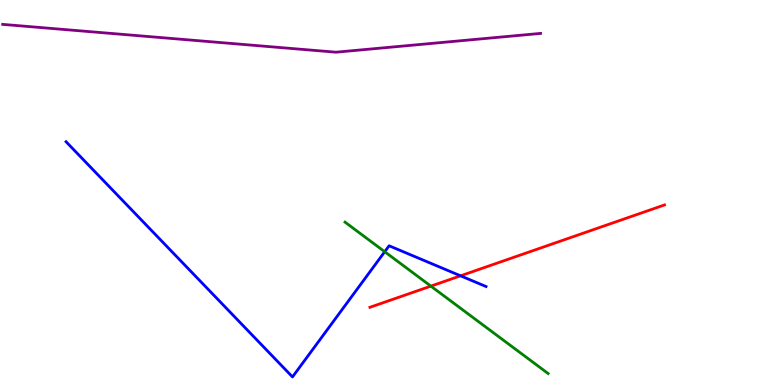[{'lines': ['blue', 'red'], 'intersections': [{'x': 5.94, 'y': 2.84}]}, {'lines': ['green', 'red'], 'intersections': [{'x': 5.56, 'y': 2.57}]}, {'lines': ['purple', 'red'], 'intersections': []}, {'lines': ['blue', 'green'], 'intersections': [{'x': 4.96, 'y': 3.46}]}, {'lines': ['blue', 'purple'], 'intersections': []}, {'lines': ['green', 'purple'], 'intersections': []}]